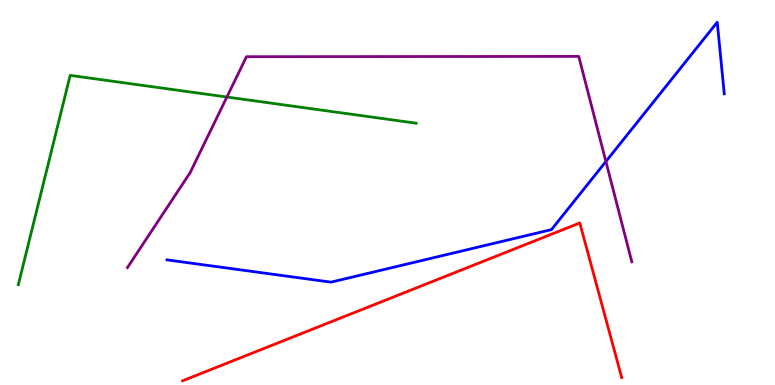[{'lines': ['blue', 'red'], 'intersections': []}, {'lines': ['green', 'red'], 'intersections': []}, {'lines': ['purple', 'red'], 'intersections': []}, {'lines': ['blue', 'green'], 'intersections': []}, {'lines': ['blue', 'purple'], 'intersections': [{'x': 7.82, 'y': 5.8}]}, {'lines': ['green', 'purple'], 'intersections': [{'x': 2.93, 'y': 7.48}]}]